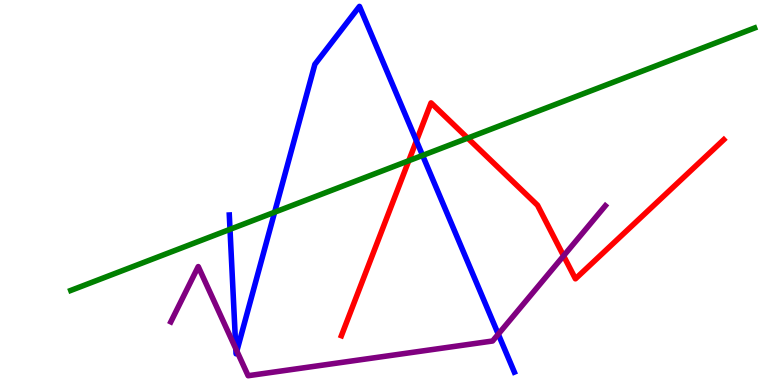[{'lines': ['blue', 'red'], 'intersections': [{'x': 5.37, 'y': 6.34}]}, {'lines': ['green', 'red'], 'intersections': [{'x': 5.27, 'y': 5.83}, {'x': 6.03, 'y': 6.41}]}, {'lines': ['purple', 'red'], 'intersections': [{'x': 7.27, 'y': 3.35}]}, {'lines': ['blue', 'green'], 'intersections': [{'x': 2.97, 'y': 4.04}, {'x': 3.54, 'y': 4.49}, {'x': 5.45, 'y': 5.96}]}, {'lines': ['blue', 'purple'], 'intersections': [{'x': 3.04, 'y': 0.941}, {'x': 3.06, 'y': 0.883}, {'x': 6.43, 'y': 1.32}]}, {'lines': ['green', 'purple'], 'intersections': []}]